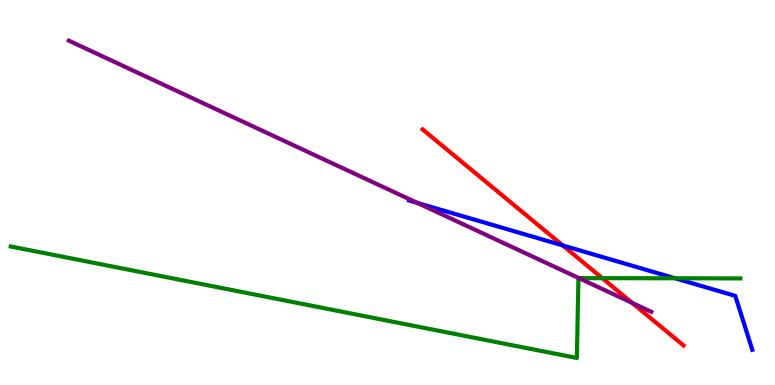[{'lines': ['blue', 'red'], 'intersections': [{'x': 7.26, 'y': 3.62}]}, {'lines': ['green', 'red'], 'intersections': [{'x': 7.77, 'y': 2.77}]}, {'lines': ['purple', 'red'], 'intersections': [{'x': 8.16, 'y': 2.13}]}, {'lines': ['blue', 'green'], 'intersections': [{'x': 8.71, 'y': 2.77}]}, {'lines': ['blue', 'purple'], 'intersections': [{'x': 5.39, 'y': 4.73}]}, {'lines': ['green', 'purple'], 'intersections': [{'x': 7.47, 'y': 2.78}]}]